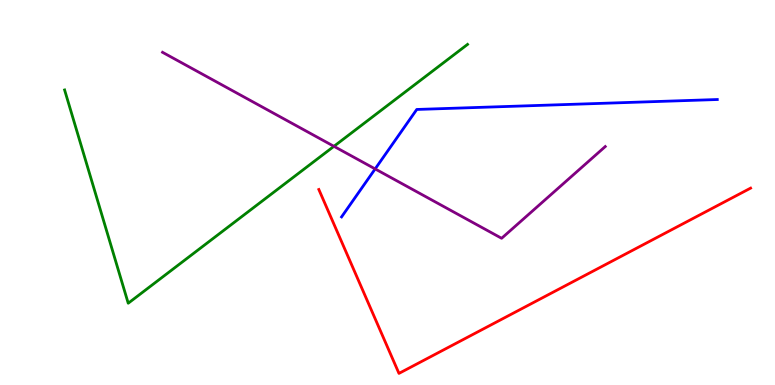[{'lines': ['blue', 'red'], 'intersections': []}, {'lines': ['green', 'red'], 'intersections': []}, {'lines': ['purple', 'red'], 'intersections': []}, {'lines': ['blue', 'green'], 'intersections': []}, {'lines': ['blue', 'purple'], 'intersections': [{'x': 4.84, 'y': 5.61}]}, {'lines': ['green', 'purple'], 'intersections': [{'x': 4.31, 'y': 6.2}]}]